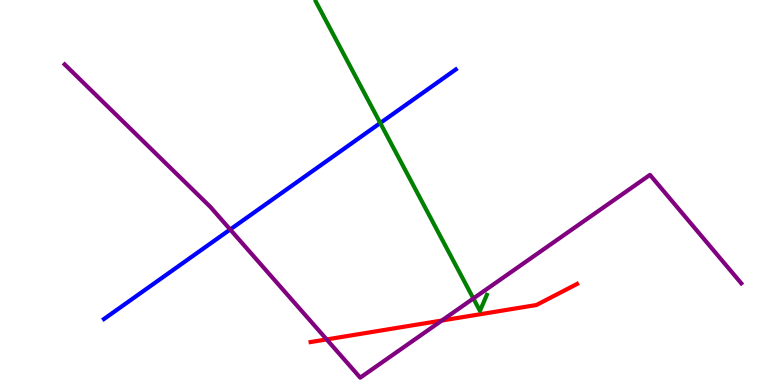[{'lines': ['blue', 'red'], 'intersections': []}, {'lines': ['green', 'red'], 'intersections': []}, {'lines': ['purple', 'red'], 'intersections': [{'x': 4.22, 'y': 1.18}, {'x': 5.7, 'y': 1.67}]}, {'lines': ['blue', 'green'], 'intersections': [{'x': 4.91, 'y': 6.8}]}, {'lines': ['blue', 'purple'], 'intersections': [{'x': 2.97, 'y': 4.04}]}, {'lines': ['green', 'purple'], 'intersections': [{'x': 6.11, 'y': 2.25}]}]